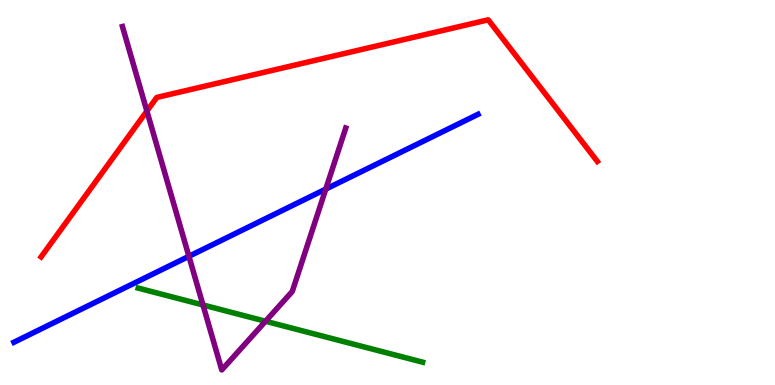[{'lines': ['blue', 'red'], 'intersections': []}, {'lines': ['green', 'red'], 'intersections': []}, {'lines': ['purple', 'red'], 'intersections': [{'x': 1.9, 'y': 7.11}]}, {'lines': ['blue', 'green'], 'intersections': []}, {'lines': ['blue', 'purple'], 'intersections': [{'x': 2.44, 'y': 3.34}, {'x': 4.2, 'y': 5.09}]}, {'lines': ['green', 'purple'], 'intersections': [{'x': 2.62, 'y': 2.08}, {'x': 3.43, 'y': 1.66}]}]